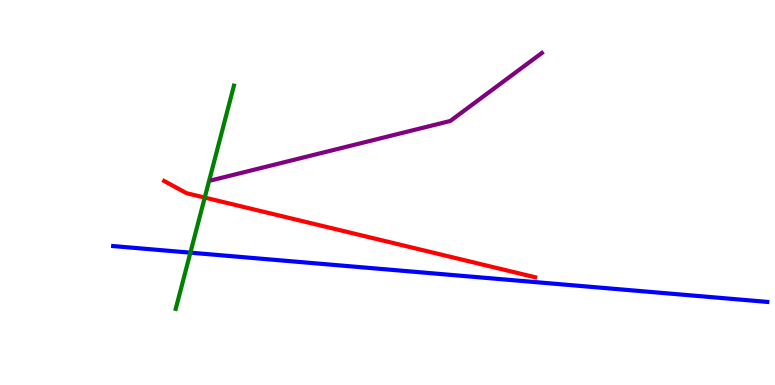[{'lines': ['blue', 'red'], 'intersections': []}, {'lines': ['green', 'red'], 'intersections': [{'x': 2.64, 'y': 4.87}]}, {'lines': ['purple', 'red'], 'intersections': []}, {'lines': ['blue', 'green'], 'intersections': [{'x': 2.46, 'y': 3.44}]}, {'lines': ['blue', 'purple'], 'intersections': []}, {'lines': ['green', 'purple'], 'intersections': []}]